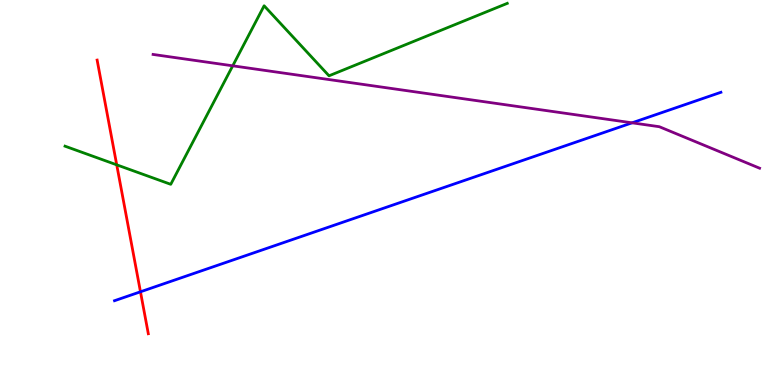[{'lines': ['blue', 'red'], 'intersections': [{'x': 1.81, 'y': 2.42}]}, {'lines': ['green', 'red'], 'intersections': [{'x': 1.51, 'y': 5.72}]}, {'lines': ['purple', 'red'], 'intersections': []}, {'lines': ['blue', 'green'], 'intersections': []}, {'lines': ['blue', 'purple'], 'intersections': [{'x': 8.16, 'y': 6.81}]}, {'lines': ['green', 'purple'], 'intersections': [{'x': 3.0, 'y': 8.29}]}]